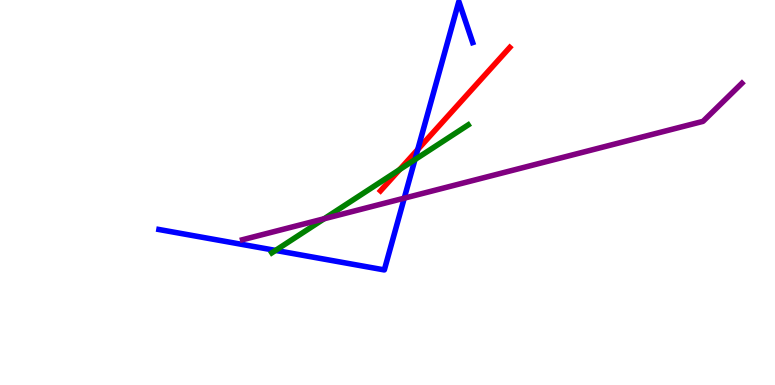[{'lines': ['blue', 'red'], 'intersections': [{'x': 5.39, 'y': 6.12}]}, {'lines': ['green', 'red'], 'intersections': [{'x': 5.16, 'y': 5.6}]}, {'lines': ['purple', 'red'], 'intersections': []}, {'lines': ['blue', 'green'], 'intersections': [{'x': 3.56, 'y': 3.5}, {'x': 5.35, 'y': 5.85}]}, {'lines': ['blue', 'purple'], 'intersections': [{'x': 5.22, 'y': 4.85}]}, {'lines': ['green', 'purple'], 'intersections': [{'x': 4.18, 'y': 4.32}]}]